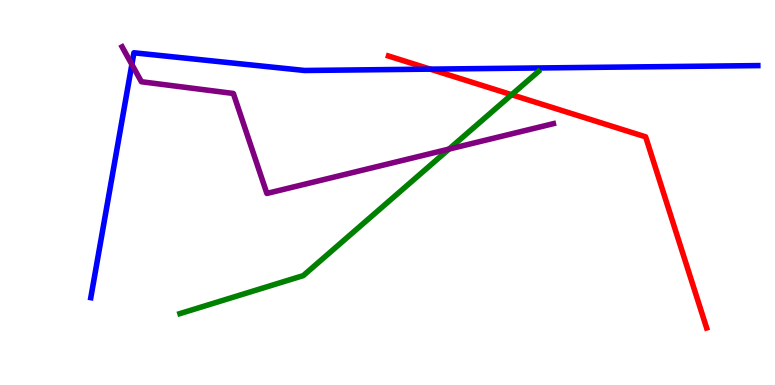[{'lines': ['blue', 'red'], 'intersections': [{'x': 5.55, 'y': 8.2}]}, {'lines': ['green', 'red'], 'intersections': [{'x': 6.6, 'y': 7.54}]}, {'lines': ['purple', 'red'], 'intersections': []}, {'lines': ['blue', 'green'], 'intersections': []}, {'lines': ['blue', 'purple'], 'intersections': [{'x': 1.7, 'y': 8.32}]}, {'lines': ['green', 'purple'], 'intersections': [{'x': 5.79, 'y': 6.13}]}]